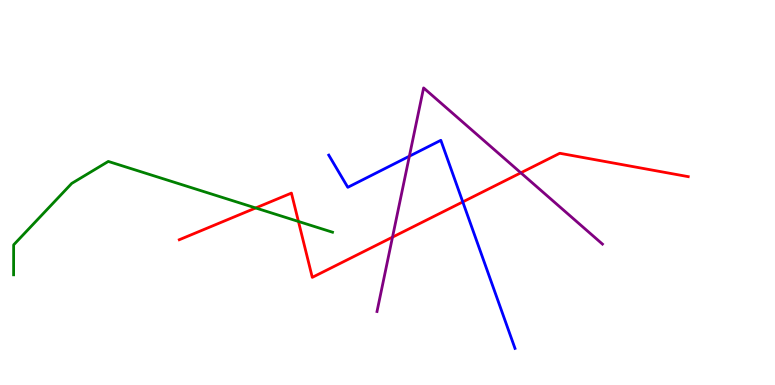[{'lines': ['blue', 'red'], 'intersections': [{'x': 5.97, 'y': 4.76}]}, {'lines': ['green', 'red'], 'intersections': [{'x': 3.3, 'y': 4.6}, {'x': 3.85, 'y': 4.25}]}, {'lines': ['purple', 'red'], 'intersections': [{'x': 5.06, 'y': 3.84}, {'x': 6.72, 'y': 5.51}]}, {'lines': ['blue', 'green'], 'intersections': []}, {'lines': ['blue', 'purple'], 'intersections': [{'x': 5.28, 'y': 5.94}]}, {'lines': ['green', 'purple'], 'intersections': []}]